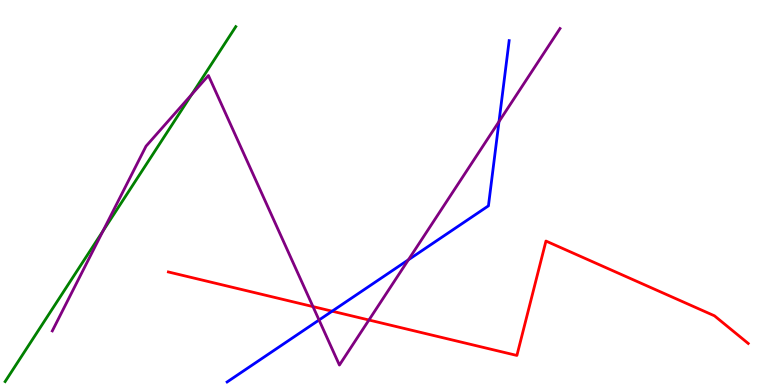[{'lines': ['blue', 'red'], 'intersections': [{'x': 4.29, 'y': 1.92}]}, {'lines': ['green', 'red'], 'intersections': []}, {'lines': ['purple', 'red'], 'intersections': [{'x': 4.04, 'y': 2.04}, {'x': 4.76, 'y': 1.69}]}, {'lines': ['blue', 'green'], 'intersections': []}, {'lines': ['blue', 'purple'], 'intersections': [{'x': 4.12, 'y': 1.69}, {'x': 5.27, 'y': 3.25}, {'x': 6.44, 'y': 6.84}]}, {'lines': ['green', 'purple'], 'intersections': [{'x': 1.33, 'y': 4.0}, {'x': 2.47, 'y': 7.55}]}]